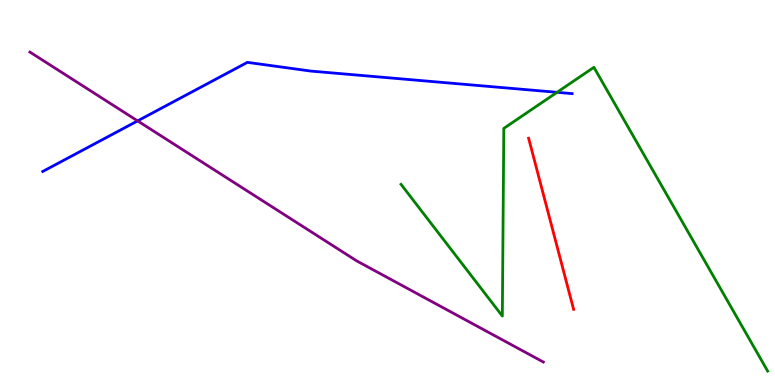[{'lines': ['blue', 'red'], 'intersections': []}, {'lines': ['green', 'red'], 'intersections': []}, {'lines': ['purple', 'red'], 'intersections': []}, {'lines': ['blue', 'green'], 'intersections': [{'x': 7.19, 'y': 7.6}]}, {'lines': ['blue', 'purple'], 'intersections': [{'x': 1.78, 'y': 6.86}]}, {'lines': ['green', 'purple'], 'intersections': []}]